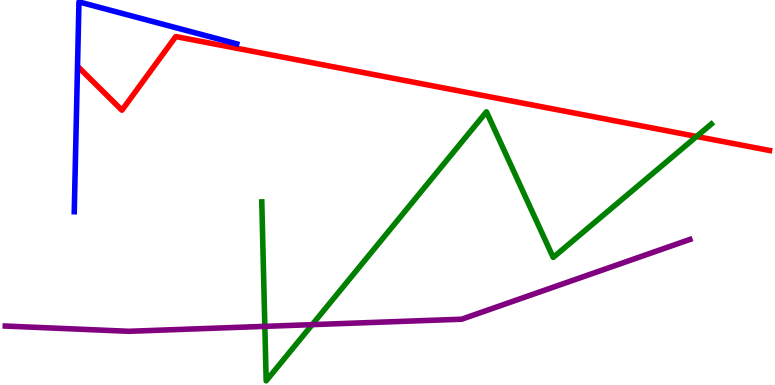[{'lines': ['blue', 'red'], 'intersections': []}, {'lines': ['green', 'red'], 'intersections': [{'x': 8.99, 'y': 6.46}]}, {'lines': ['purple', 'red'], 'intersections': []}, {'lines': ['blue', 'green'], 'intersections': []}, {'lines': ['blue', 'purple'], 'intersections': []}, {'lines': ['green', 'purple'], 'intersections': [{'x': 3.42, 'y': 1.52}, {'x': 4.03, 'y': 1.57}]}]